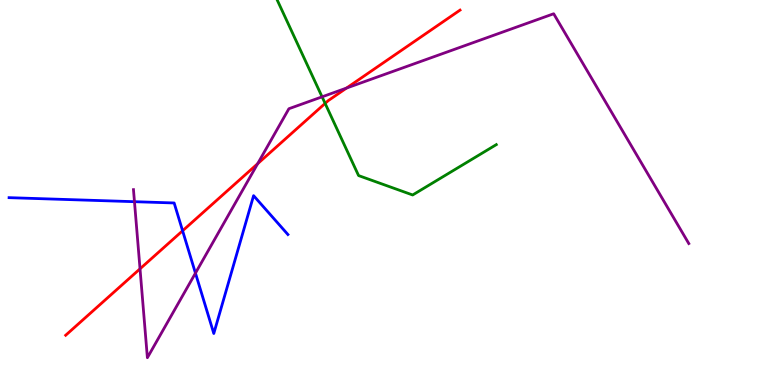[{'lines': ['blue', 'red'], 'intersections': [{'x': 2.36, 'y': 4.01}]}, {'lines': ['green', 'red'], 'intersections': [{'x': 4.2, 'y': 7.31}]}, {'lines': ['purple', 'red'], 'intersections': [{'x': 1.81, 'y': 3.02}, {'x': 3.32, 'y': 5.75}, {'x': 4.47, 'y': 7.71}]}, {'lines': ['blue', 'green'], 'intersections': []}, {'lines': ['blue', 'purple'], 'intersections': [{'x': 1.74, 'y': 4.76}, {'x': 2.52, 'y': 2.91}]}, {'lines': ['green', 'purple'], 'intersections': [{'x': 4.16, 'y': 7.49}]}]